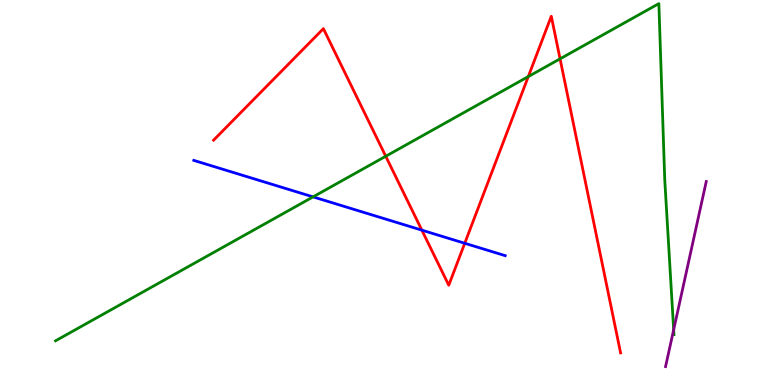[{'lines': ['blue', 'red'], 'intersections': [{'x': 5.44, 'y': 4.02}, {'x': 6.0, 'y': 3.68}]}, {'lines': ['green', 'red'], 'intersections': [{'x': 4.98, 'y': 5.94}, {'x': 6.82, 'y': 8.01}, {'x': 7.23, 'y': 8.47}]}, {'lines': ['purple', 'red'], 'intersections': []}, {'lines': ['blue', 'green'], 'intersections': [{'x': 4.04, 'y': 4.89}]}, {'lines': ['blue', 'purple'], 'intersections': []}, {'lines': ['green', 'purple'], 'intersections': [{'x': 8.69, 'y': 1.44}]}]